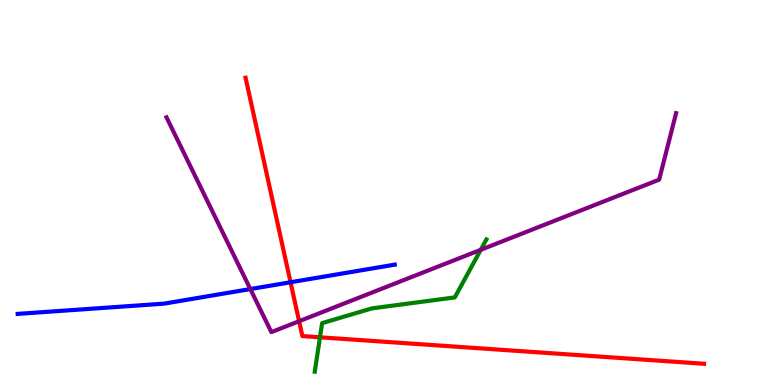[{'lines': ['blue', 'red'], 'intersections': [{'x': 3.75, 'y': 2.67}]}, {'lines': ['green', 'red'], 'intersections': [{'x': 4.13, 'y': 1.24}]}, {'lines': ['purple', 'red'], 'intersections': [{'x': 3.86, 'y': 1.66}]}, {'lines': ['blue', 'green'], 'intersections': []}, {'lines': ['blue', 'purple'], 'intersections': [{'x': 3.23, 'y': 2.49}]}, {'lines': ['green', 'purple'], 'intersections': [{'x': 6.2, 'y': 3.51}]}]